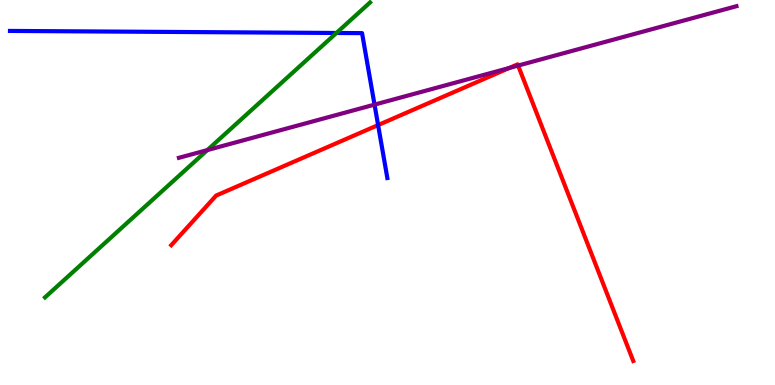[{'lines': ['blue', 'red'], 'intersections': [{'x': 4.88, 'y': 6.75}]}, {'lines': ['green', 'red'], 'intersections': []}, {'lines': ['purple', 'red'], 'intersections': [{'x': 6.57, 'y': 8.23}, {'x': 6.69, 'y': 8.3}]}, {'lines': ['blue', 'green'], 'intersections': [{'x': 4.34, 'y': 9.14}]}, {'lines': ['blue', 'purple'], 'intersections': [{'x': 4.83, 'y': 7.28}]}, {'lines': ['green', 'purple'], 'intersections': [{'x': 2.68, 'y': 6.1}]}]